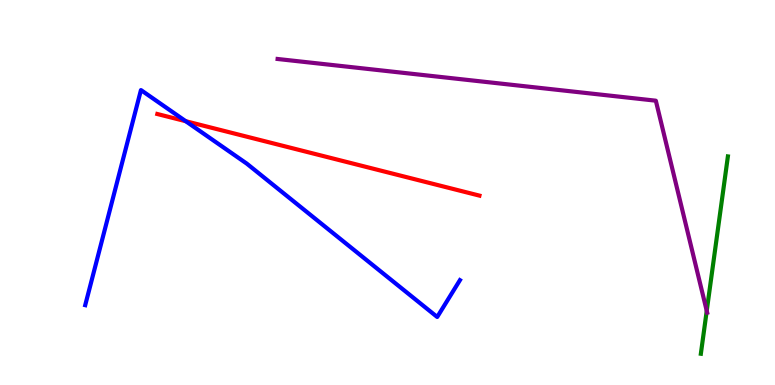[{'lines': ['blue', 'red'], 'intersections': [{'x': 2.4, 'y': 6.85}]}, {'lines': ['green', 'red'], 'intersections': []}, {'lines': ['purple', 'red'], 'intersections': []}, {'lines': ['blue', 'green'], 'intersections': []}, {'lines': ['blue', 'purple'], 'intersections': []}, {'lines': ['green', 'purple'], 'intersections': [{'x': 9.12, 'y': 1.93}]}]